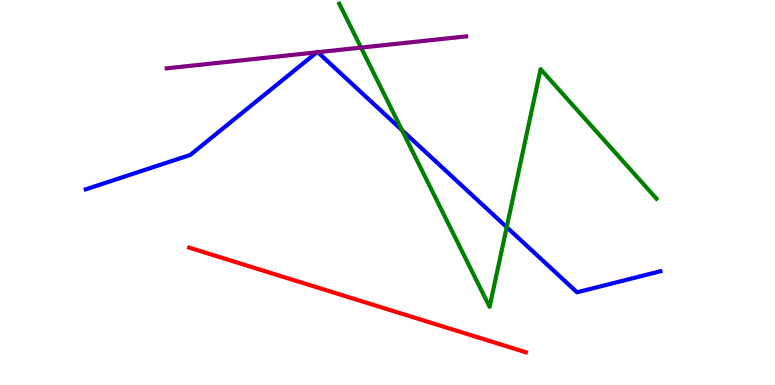[{'lines': ['blue', 'red'], 'intersections': []}, {'lines': ['green', 'red'], 'intersections': []}, {'lines': ['purple', 'red'], 'intersections': []}, {'lines': ['blue', 'green'], 'intersections': [{'x': 5.19, 'y': 6.62}, {'x': 6.54, 'y': 4.1}]}, {'lines': ['blue', 'purple'], 'intersections': [{'x': 4.09, 'y': 8.64}, {'x': 4.1, 'y': 8.64}]}, {'lines': ['green', 'purple'], 'intersections': [{'x': 4.66, 'y': 8.76}]}]